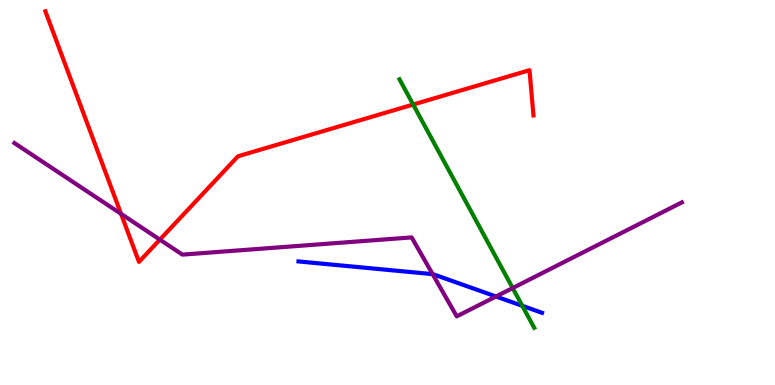[{'lines': ['blue', 'red'], 'intersections': []}, {'lines': ['green', 'red'], 'intersections': [{'x': 5.33, 'y': 7.28}]}, {'lines': ['purple', 'red'], 'intersections': [{'x': 1.56, 'y': 4.45}, {'x': 2.06, 'y': 3.78}]}, {'lines': ['blue', 'green'], 'intersections': [{'x': 6.74, 'y': 2.06}]}, {'lines': ['blue', 'purple'], 'intersections': [{'x': 5.58, 'y': 2.88}, {'x': 6.4, 'y': 2.3}]}, {'lines': ['green', 'purple'], 'intersections': [{'x': 6.62, 'y': 2.52}]}]